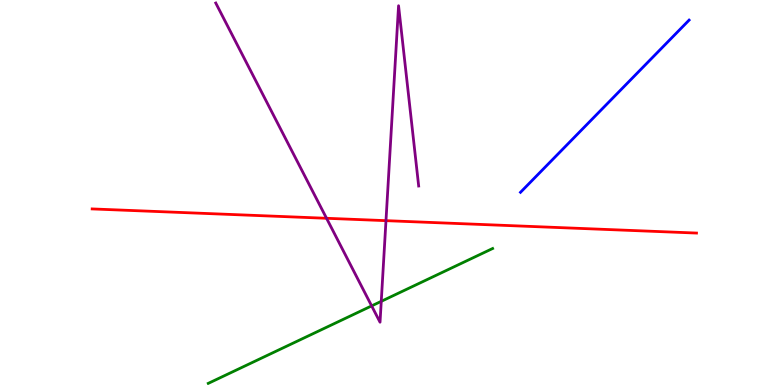[{'lines': ['blue', 'red'], 'intersections': []}, {'lines': ['green', 'red'], 'intersections': []}, {'lines': ['purple', 'red'], 'intersections': [{'x': 4.21, 'y': 4.33}, {'x': 4.98, 'y': 4.27}]}, {'lines': ['blue', 'green'], 'intersections': []}, {'lines': ['blue', 'purple'], 'intersections': []}, {'lines': ['green', 'purple'], 'intersections': [{'x': 4.8, 'y': 2.05}, {'x': 4.92, 'y': 2.17}]}]